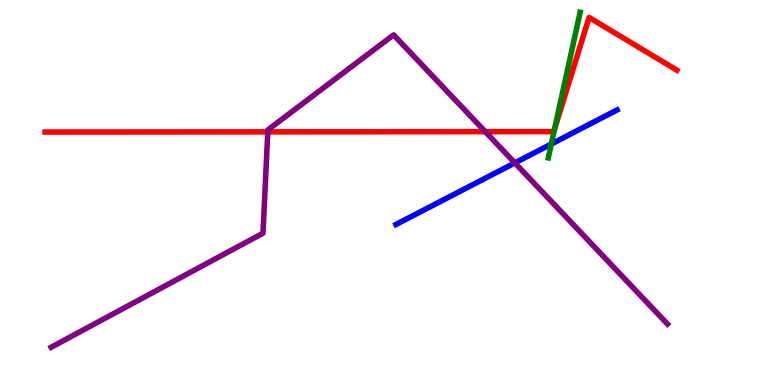[{'lines': ['blue', 'red'], 'intersections': []}, {'lines': ['green', 'red'], 'intersections': [{'x': 7.16, 'y': 6.66}]}, {'lines': ['purple', 'red'], 'intersections': [{'x': 3.46, 'y': 6.58}, {'x': 6.26, 'y': 6.58}]}, {'lines': ['blue', 'green'], 'intersections': [{'x': 7.11, 'y': 6.26}]}, {'lines': ['blue', 'purple'], 'intersections': [{'x': 6.64, 'y': 5.77}]}, {'lines': ['green', 'purple'], 'intersections': []}]